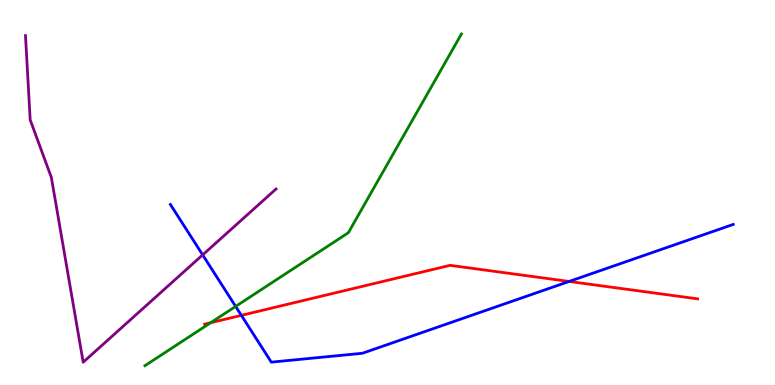[{'lines': ['blue', 'red'], 'intersections': [{'x': 3.11, 'y': 1.81}, {'x': 7.34, 'y': 2.69}]}, {'lines': ['green', 'red'], 'intersections': [{'x': 2.72, 'y': 1.62}]}, {'lines': ['purple', 'red'], 'intersections': []}, {'lines': ['blue', 'green'], 'intersections': [{'x': 3.04, 'y': 2.04}]}, {'lines': ['blue', 'purple'], 'intersections': [{'x': 2.62, 'y': 3.38}]}, {'lines': ['green', 'purple'], 'intersections': []}]